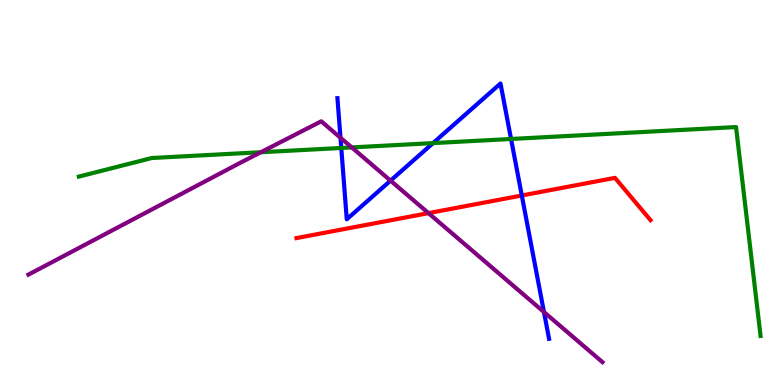[{'lines': ['blue', 'red'], 'intersections': [{'x': 6.73, 'y': 4.92}]}, {'lines': ['green', 'red'], 'intersections': []}, {'lines': ['purple', 'red'], 'intersections': [{'x': 5.53, 'y': 4.46}]}, {'lines': ['blue', 'green'], 'intersections': [{'x': 4.4, 'y': 6.16}, {'x': 5.59, 'y': 6.28}, {'x': 6.59, 'y': 6.39}]}, {'lines': ['blue', 'purple'], 'intersections': [{'x': 4.39, 'y': 6.42}, {'x': 5.04, 'y': 5.31}, {'x': 7.02, 'y': 1.9}]}, {'lines': ['green', 'purple'], 'intersections': [{'x': 3.37, 'y': 6.05}, {'x': 4.54, 'y': 6.17}]}]